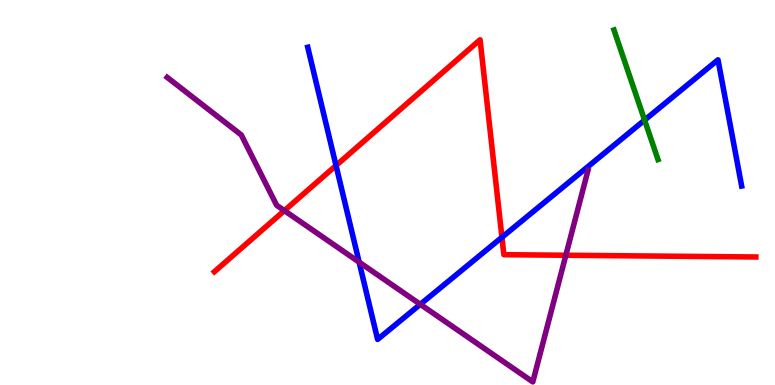[{'lines': ['blue', 'red'], 'intersections': [{'x': 4.34, 'y': 5.7}, {'x': 6.48, 'y': 3.84}]}, {'lines': ['green', 'red'], 'intersections': []}, {'lines': ['purple', 'red'], 'intersections': [{'x': 3.67, 'y': 4.53}, {'x': 7.3, 'y': 3.37}]}, {'lines': ['blue', 'green'], 'intersections': [{'x': 8.32, 'y': 6.88}]}, {'lines': ['blue', 'purple'], 'intersections': [{'x': 4.63, 'y': 3.19}, {'x': 5.42, 'y': 2.1}]}, {'lines': ['green', 'purple'], 'intersections': []}]